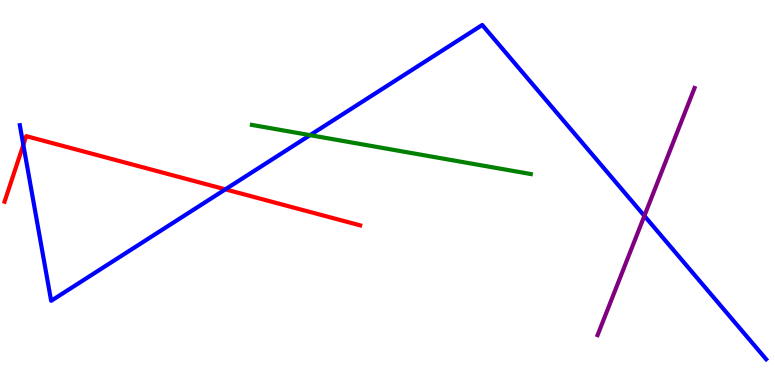[{'lines': ['blue', 'red'], 'intersections': [{'x': 0.301, 'y': 6.24}, {'x': 2.91, 'y': 5.08}]}, {'lines': ['green', 'red'], 'intersections': []}, {'lines': ['purple', 'red'], 'intersections': []}, {'lines': ['blue', 'green'], 'intersections': [{'x': 4.0, 'y': 6.49}]}, {'lines': ['blue', 'purple'], 'intersections': [{'x': 8.31, 'y': 4.39}]}, {'lines': ['green', 'purple'], 'intersections': []}]